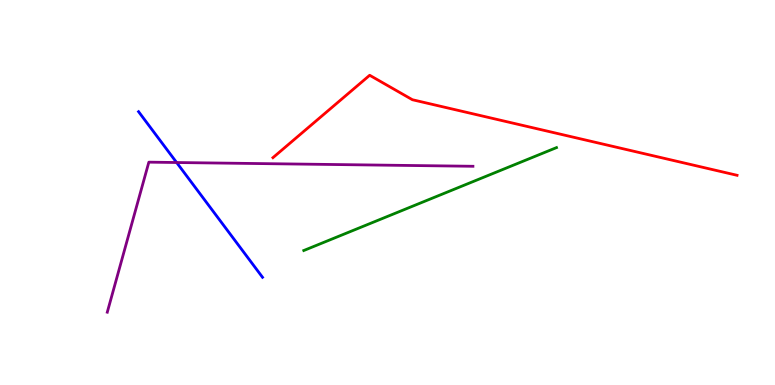[{'lines': ['blue', 'red'], 'intersections': []}, {'lines': ['green', 'red'], 'intersections': []}, {'lines': ['purple', 'red'], 'intersections': []}, {'lines': ['blue', 'green'], 'intersections': []}, {'lines': ['blue', 'purple'], 'intersections': [{'x': 2.28, 'y': 5.78}]}, {'lines': ['green', 'purple'], 'intersections': []}]